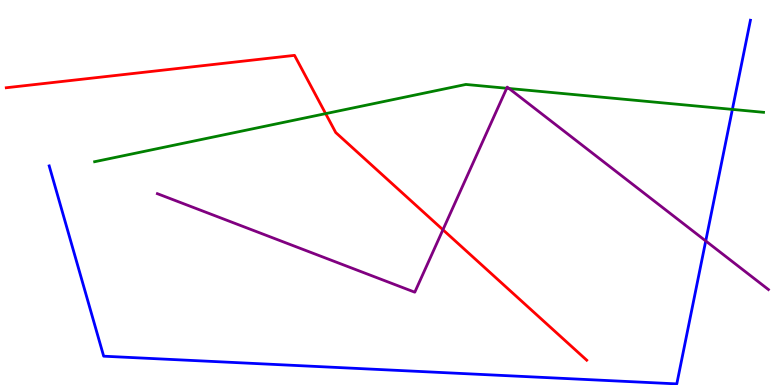[{'lines': ['blue', 'red'], 'intersections': []}, {'lines': ['green', 'red'], 'intersections': [{'x': 4.2, 'y': 7.05}]}, {'lines': ['purple', 'red'], 'intersections': [{'x': 5.72, 'y': 4.03}]}, {'lines': ['blue', 'green'], 'intersections': [{'x': 9.45, 'y': 7.16}]}, {'lines': ['blue', 'purple'], 'intersections': [{'x': 9.11, 'y': 3.74}]}, {'lines': ['green', 'purple'], 'intersections': [{'x': 6.54, 'y': 7.71}, {'x': 6.57, 'y': 7.7}]}]